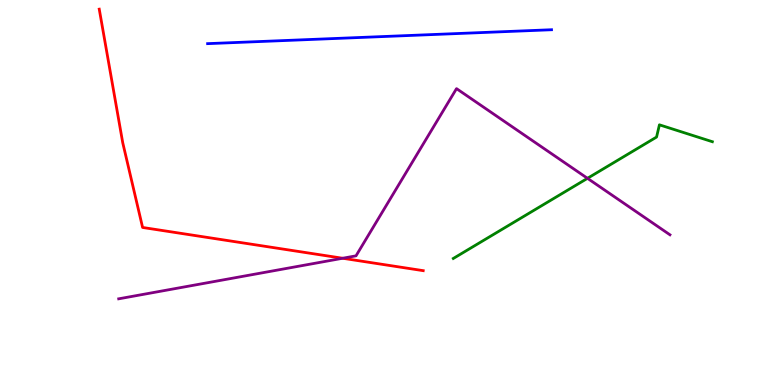[{'lines': ['blue', 'red'], 'intersections': []}, {'lines': ['green', 'red'], 'intersections': []}, {'lines': ['purple', 'red'], 'intersections': [{'x': 4.42, 'y': 3.29}]}, {'lines': ['blue', 'green'], 'intersections': []}, {'lines': ['blue', 'purple'], 'intersections': []}, {'lines': ['green', 'purple'], 'intersections': [{'x': 7.58, 'y': 5.37}]}]